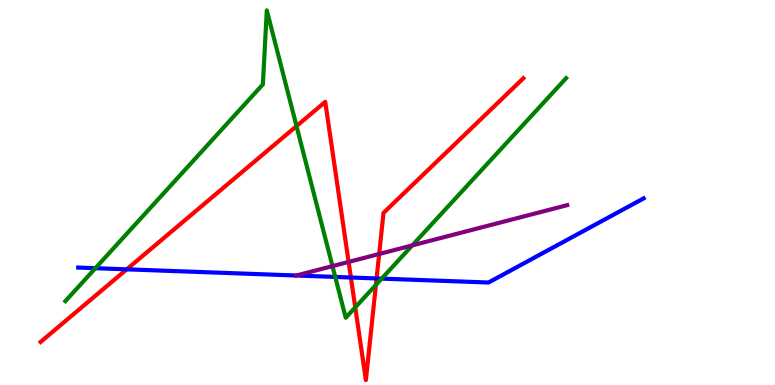[{'lines': ['blue', 'red'], 'intersections': [{'x': 1.63, 'y': 3.0}, {'x': 4.53, 'y': 2.79}, {'x': 4.86, 'y': 2.77}]}, {'lines': ['green', 'red'], 'intersections': [{'x': 3.83, 'y': 6.72}, {'x': 4.58, 'y': 2.02}, {'x': 4.85, 'y': 2.6}]}, {'lines': ['purple', 'red'], 'intersections': [{'x': 4.5, 'y': 3.2}, {'x': 4.89, 'y': 3.4}]}, {'lines': ['blue', 'green'], 'intersections': [{'x': 1.23, 'y': 3.03}, {'x': 4.33, 'y': 2.81}, {'x': 4.93, 'y': 2.76}]}, {'lines': ['blue', 'purple'], 'intersections': []}, {'lines': ['green', 'purple'], 'intersections': [{'x': 4.29, 'y': 3.09}, {'x': 5.32, 'y': 3.63}]}]